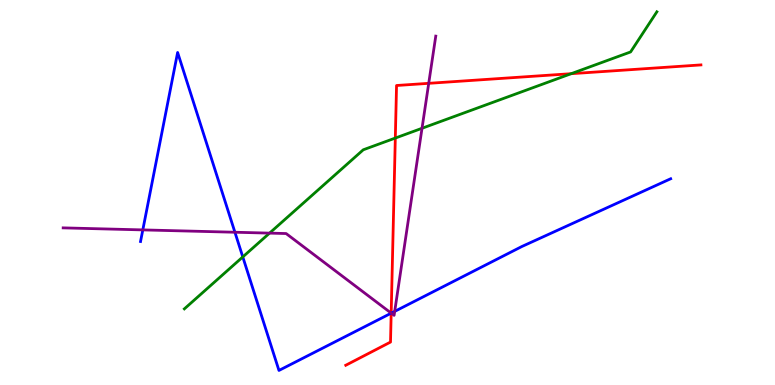[{'lines': ['blue', 'red'], 'intersections': [{'x': 5.05, 'y': 1.87}]}, {'lines': ['green', 'red'], 'intersections': [{'x': 5.1, 'y': 6.41}, {'x': 7.37, 'y': 8.09}]}, {'lines': ['purple', 'red'], 'intersections': [{'x': 5.05, 'y': 1.87}, {'x': 5.53, 'y': 7.84}]}, {'lines': ['blue', 'green'], 'intersections': [{'x': 3.13, 'y': 3.33}]}, {'lines': ['blue', 'purple'], 'intersections': [{'x': 1.84, 'y': 4.03}, {'x': 3.03, 'y': 3.97}, {'x': 5.05, 'y': 1.87}, {'x': 5.09, 'y': 1.91}]}, {'lines': ['green', 'purple'], 'intersections': [{'x': 3.48, 'y': 3.94}, {'x': 5.45, 'y': 6.67}]}]